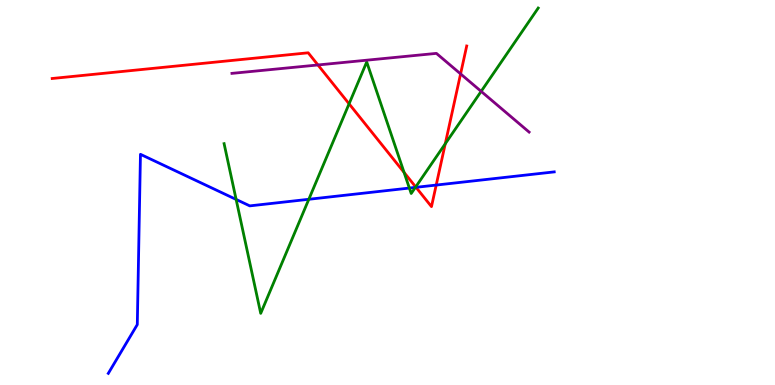[{'lines': ['blue', 'red'], 'intersections': [{'x': 5.37, 'y': 5.13}, {'x': 5.63, 'y': 5.19}]}, {'lines': ['green', 'red'], 'intersections': [{'x': 4.5, 'y': 7.3}, {'x': 5.21, 'y': 5.52}, {'x': 5.36, 'y': 5.14}, {'x': 5.75, 'y': 6.27}]}, {'lines': ['purple', 'red'], 'intersections': [{'x': 4.1, 'y': 8.31}, {'x': 5.94, 'y': 8.08}]}, {'lines': ['blue', 'green'], 'intersections': [{'x': 3.05, 'y': 4.82}, {'x': 3.98, 'y': 4.82}, {'x': 5.28, 'y': 5.12}, {'x': 5.36, 'y': 5.13}]}, {'lines': ['blue', 'purple'], 'intersections': []}, {'lines': ['green', 'purple'], 'intersections': [{'x': 6.21, 'y': 7.63}]}]